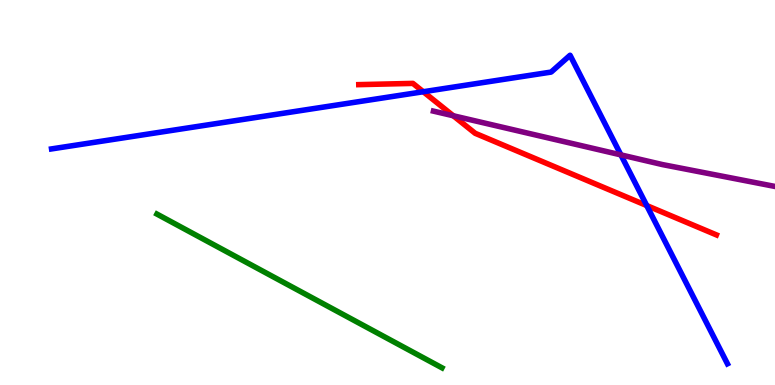[{'lines': ['blue', 'red'], 'intersections': [{'x': 5.46, 'y': 7.62}, {'x': 8.34, 'y': 4.66}]}, {'lines': ['green', 'red'], 'intersections': []}, {'lines': ['purple', 'red'], 'intersections': [{'x': 5.85, 'y': 6.99}]}, {'lines': ['blue', 'green'], 'intersections': []}, {'lines': ['blue', 'purple'], 'intersections': [{'x': 8.01, 'y': 5.98}]}, {'lines': ['green', 'purple'], 'intersections': []}]